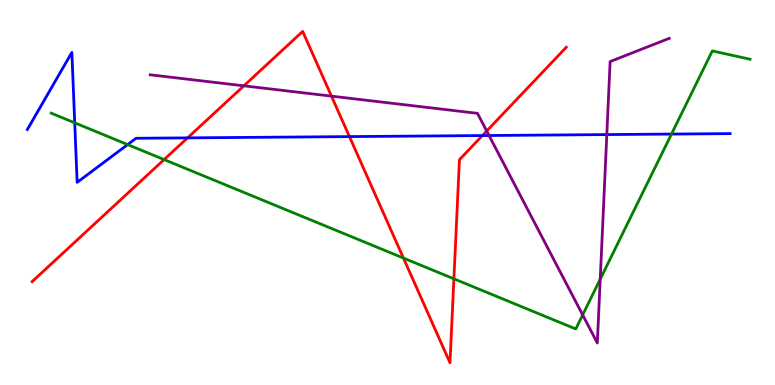[{'lines': ['blue', 'red'], 'intersections': [{'x': 2.42, 'y': 6.42}, {'x': 4.51, 'y': 6.45}, {'x': 6.22, 'y': 6.48}]}, {'lines': ['green', 'red'], 'intersections': [{'x': 2.12, 'y': 5.85}, {'x': 5.21, 'y': 3.3}, {'x': 5.86, 'y': 2.76}]}, {'lines': ['purple', 'red'], 'intersections': [{'x': 3.15, 'y': 7.77}, {'x': 4.28, 'y': 7.5}, {'x': 6.28, 'y': 6.6}]}, {'lines': ['blue', 'green'], 'intersections': [{'x': 0.964, 'y': 6.81}, {'x': 1.65, 'y': 6.24}, {'x': 8.66, 'y': 6.52}]}, {'lines': ['blue', 'purple'], 'intersections': [{'x': 6.31, 'y': 6.48}, {'x': 7.83, 'y': 6.5}]}, {'lines': ['green', 'purple'], 'intersections': [{'x': 7.52, 'y': 1.82}, {'x': 7.74, 'y': 2.75}]}]